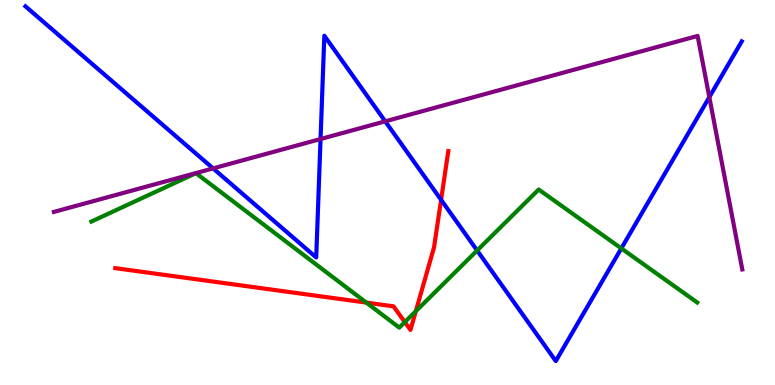[{'lines': ['blue', 'red'], 'intersections': [{'x': 5.69, 'y': 4.81}]}, {'lines': ['green', 'red'], 'intersections': [{'x': 4.73, 'y': 2.14}, {'x': 5.22, 'y': 1.63}, {'x': 5.37, 'y': 1.92}]}, {'lines': ['purple', 'red'], 'intersections': []}, {'lines': ['blue', 'green'], 'intersections': [{'x': 6.16, 'y': 3.49}, {'x': 8.02, 'y': 3.55}]}, {'lines': ['blue', 'purple'], 'intersections': [{'x': 2.75, 'y': 5.63}, {'x': 4.14, 'y': 6.39}, {'x': 4.97, 'y': 6.85}, {'x': 9.15, 'y': 7.48}]}, {'lines': ['green', 'purple'], 'intersections': []}]